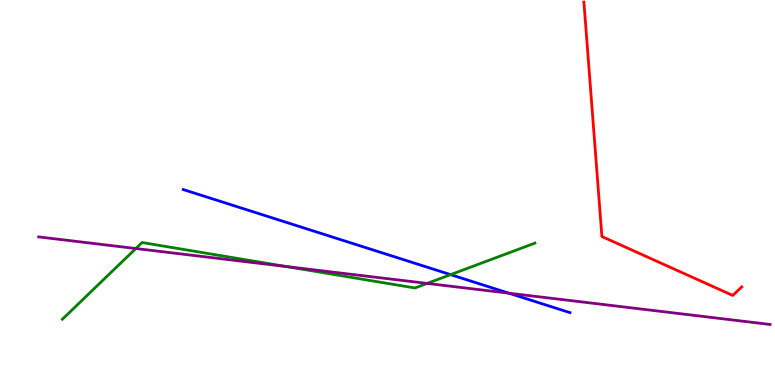[{'lines': ['blue', 'red'], 'intersections': []}, {'lines': ['green', 'red'], 'intersections': []}, {'lines': ['purple', 'red'], 'intersections': []}, {'lines': ['blue', 'green'], 'intersections': [{'x': 5.81, 'y': 2.87}]}, {'lines': ['blue', 'purple'], 'intersections': [{'x': 6.57, 'y': 2.38}]}, {'lines': ['green', 'purple'], 'intersections': [{'x': 1.75, 'y': 3.54}, {'x': 3.69, 'y': 3.08}, {'x': 5.51, 'y': 2.64}]}]